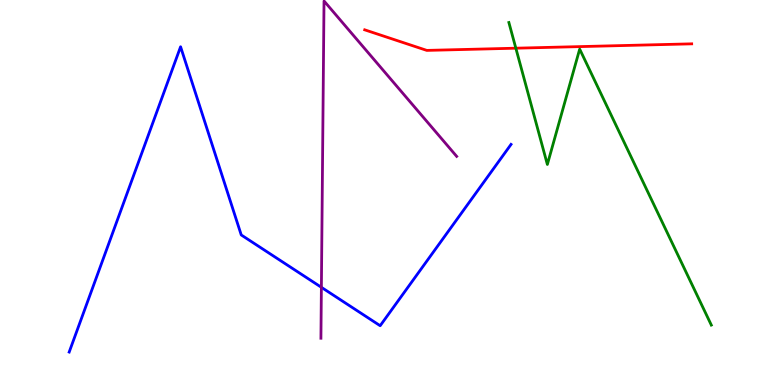[{'lines': ['blue', 'red'], 'intersections': []}, {'lines': ['green', 'red'], 'intersections': [{'x': 6.66, 'y': 8.75}]}, {'lines': ['purple', 'red'], 'intersections': []}, {'lines': ['blue', 'green'], 'intersections': []}, {'lines': ['blue', 'purple'], 'intersections': [{'x': 4.15, 'y': 2.54}]}, {'lines': ['green', 'purple'], 'intersections': []}]